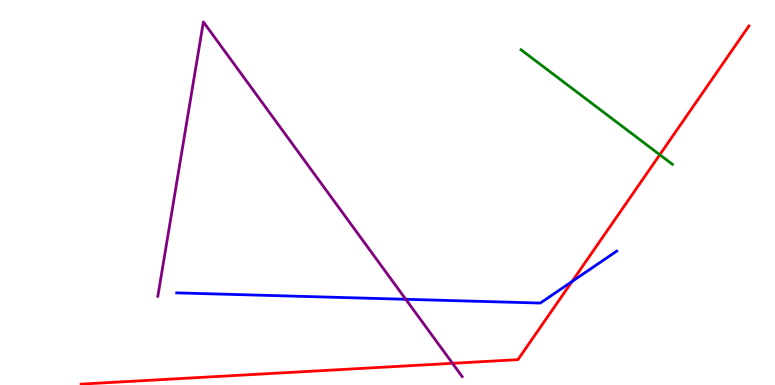[{'lines': ['blue', 'red'], 'intersections': [{'x': 7.38, 'y': 2.69}]}, {'lines': ['green', 'red'], 'intersections': [{'x': 8.51, 'y': 5.98}]}, {'lines': ['purple', 'red'], 'intersections': [{'x': 5.84, 'y': 0.563}]}, {'lines': ['blue', 'green'], 'intersections': []}, {'lines': ['blue', 'purple'], 'intersections': [{'x': 5.24, 'y': 2.23}]}, {'lines': ['green', 'purple'], 'intersections': []}]